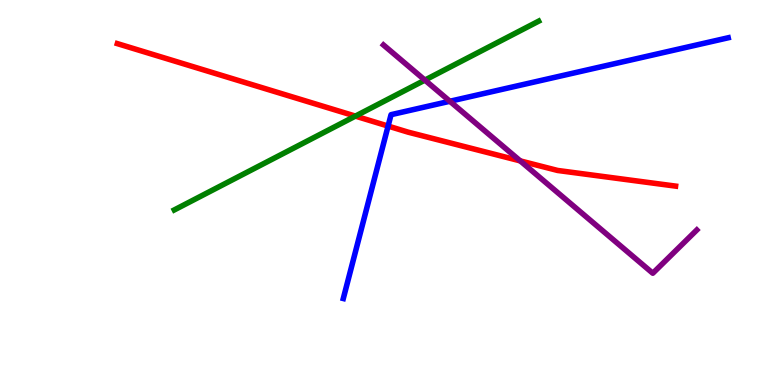[{'lines': ['blue', 'red'], 'intersections': [{'x': 5.01, 'y': 6.73}]}, {'lines': ['green', 'red'], 'intersections': [{'x': 4.59, 'y': 6.98}]}, {'lines': ['purple', 'red'], 'intersections': [{'x': 6.71, 'y': 5.82}]}, {'lines': ['blue', 'green'], 'intersections': []}, {'lines': ['blue', 'purple'], 'intersections': [{'x': 5.8, 'y': 7.37}]}, {'lines': ['green', 'purple'], 'intersections': [{'x': 5.48, 'y': 7.92}]}]